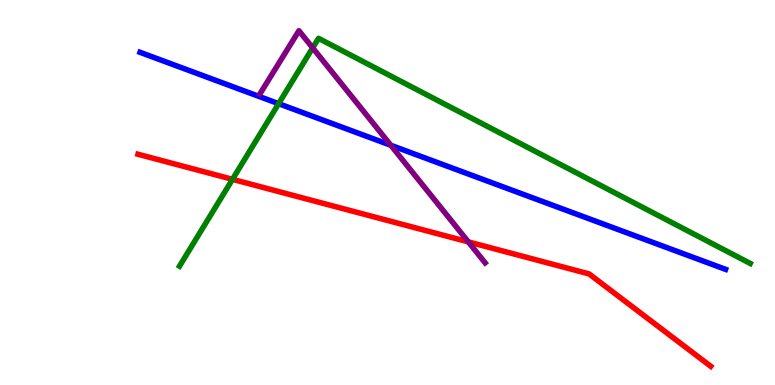[{'lines': ['blue', 'red'], 'intersections': []}, {'lines': ['green', 'red'], 'intersections': [{'x': 3.0, 'y': 5.34}]}, {'lines': ['purple', 'red'], 'intersections': [{'x': 6.04, 'y': 3.72}]}, {'lines': ['blue', 'green'], 'intersections': [{'x': 3.6, 'y': 7.31}]}, {'lines': ['blue', 'purple'], 'intersections': [{'x': 5.04, 'y': 6.23}]}, {'lines': ['green', 'purple'], 'intersections': [{'x': 4.03, 'y': 8.76}]}]